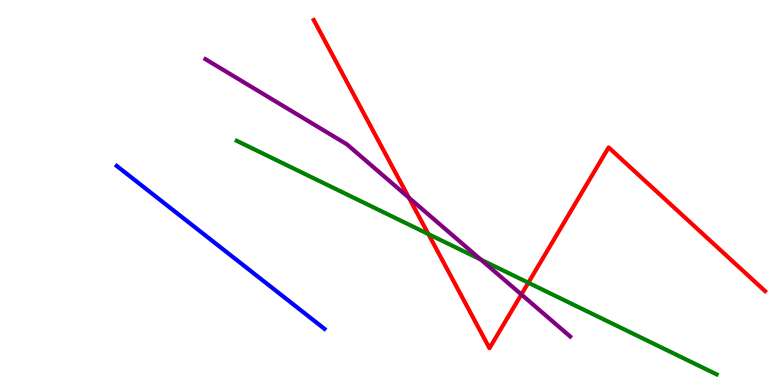[{'lines': ['blue', 'red'], 'intersections': []}, {'lines': ['green', 'red'], 'intersections': [{'x': 5.53, 'y': 3.92}, {'x': 6.82, 'y': 2.66}]}, {'lines': ['purple', 'red'], 'intersections': [{'x': 5.28, 'y': 4.87}, {'x': 6.73, 'y': 2.35}]}, {'lines': ['blue', 'green'], 'intersections': []}, {'lines': ['blue', 'purple'], 'intersections': []}, {'lines': ['green', 'purple'], 'intersections': [{'x': 6.2, 'y': 3.26}]}]